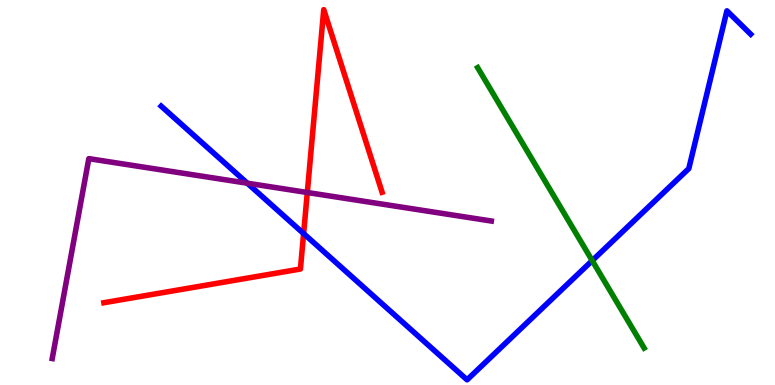[{'lines': ['blue', 'red'], 'intersections': [{'x': 3.92, 'y': 3.93}]}, {'lines': ['green', 'red'], 'intersections': []}, {'lines': ['purple', 'red'], 'intersections': [{'x': 3.97, 'y': 5.0}]}, {'lines': ['blue', 'green'], 'intersections': [{'x': 7.64, 'y': 3.23}]}, {'lines': ['blue', 'purple'], 'intersections': [{'x': 3.19, 'y': 5.24}]}, {'lines': ['green', 'purple'], 'intersections': []}]